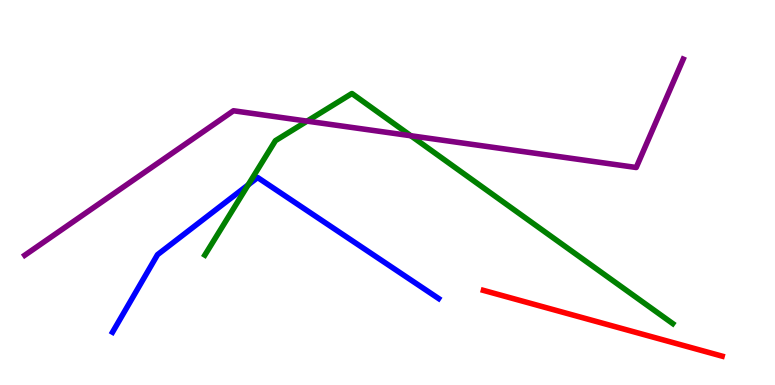[{'lines': ['blue', 'red'], 'intersections': []}, {'lines': ['green', 'red'], 'intersections': []}, {'lines': ['purple', 'red'], 'intersections': []}, {'lines': ['blue', 'green'], 'intersections': [{'x': 3.2, 'y': 5.2}]}, {'lines': ['blue', 'purple'], 'intersections': []}, {'lines': ['green', 'purple'], 'intersections': [{'x': 3.96, 'y': 6.85}, {'x': 5.3, 'y': 6.47}]}]